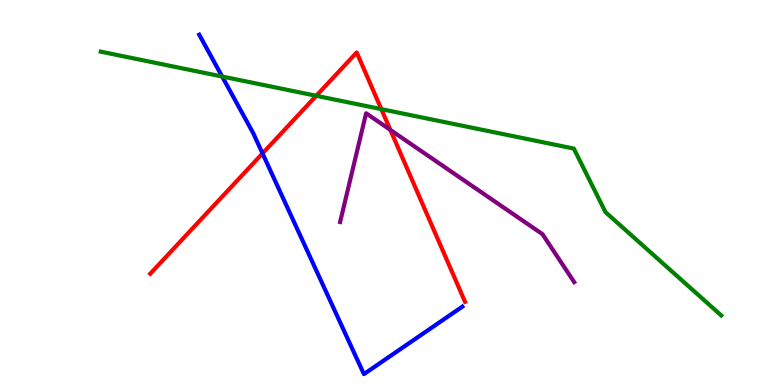[{'lines': ['blue', 'red'], 'intersections': [{'x': 3.39, 'y': 6.02}]}, {'lines': ['green', 'red'], 'intersections': [{'x': 4.08, 'y': 7.51}, {'x': 4.92, 'y': 7.17}]}, {'lines': ['purple', 'red'], 'intersections': [{'x': 5.04, 'y': 6.63}]}, {'lines': ['blue', 'green'], 'intersections': [{'x': 2.87, 'y': 8.01}]}, {'lines': ['blue', 'purple'], 'intersections': []}, {'lines': ['green', 'purple'], 'intersections': []}]